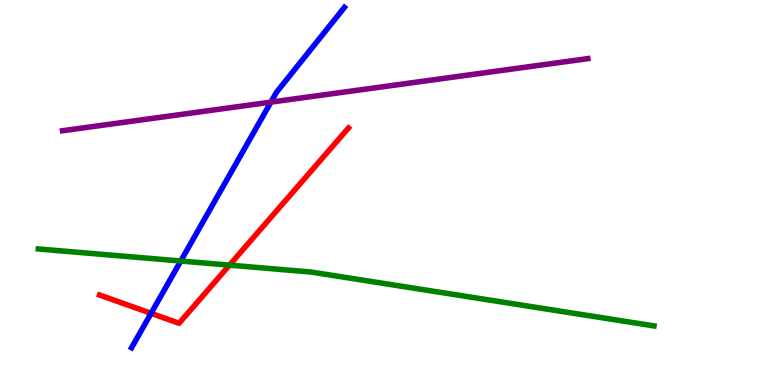[{'lines': ['blue', 'red'], 'intersections': [{'x': 1.95, 'y': 1.86}]}, {'lines': ['green', 'red'], 'intersections': [{'x': 2.96, 'y': 3.11}]}, {'lines': ['purple', 'red'], 'intersections': []}, {'lines': ['blue', 'green'], 'intersections': [{'x': 2.33, 'y': 3.22}]}, {'lines': ['blue', 'purple'], 'intersections': [{'x': 3.5, 'y': 7.35}]}, {'lines': ['green', 'purple'], 'intersections': []}]